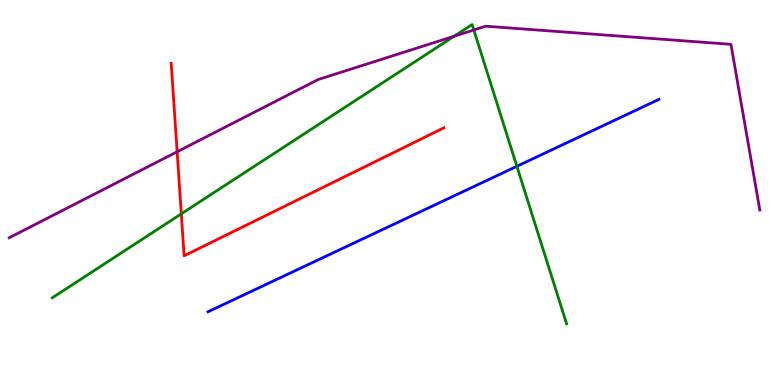[{'lines': ['blue', 'red'], 'intersections': []}, {'lines': ['green', 'red'], 'intersections': [{'x': 2.34, 'y': 4.45}]}, {'lines': ['purple', 'red'], 'intersections': [{'x': 2.29, 'y': 6.06}]}, {'lines': ['blue', 'green'], 'intersections': [{'x': 6.67, 'y': 5.68}]}, {'lines': ['blue', 'purple'], 'intersections': []}, {'lines': ['green', 'purple'], 'intersections': [{'x': 5.86, 'y': 9.06}, {'x': 6.11, 'y': 9.22}]}]